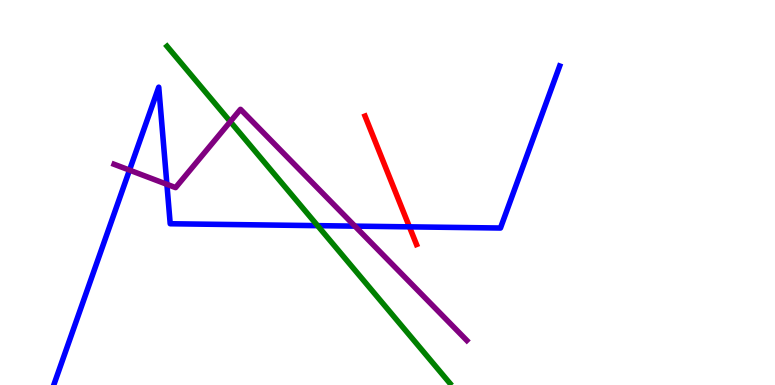[{'lines': ['blue', 'red'], 'intersections': [{'x': 5.28, 'y': 4.11}]}, {'lines': ['green', 'red'], 'intersections': []}, {'lines': ['purple', 'red'], 'intersections': []}, {'lines': ['blue', 'green'], 'intersections': [{'x': 4.1, 'y': 4.14}]}, {'lines': ['blue', 'purple'], 'intersections': [{'x': 1.67, 'y': 5.58}, {'x': 2.15, 'y': 5.21}, {'x': 4.58, 'y': 4.13}]}, {'lines': ['green', 'purple'], 'intersections': [{'x': 2.97, 'y': 6.84}]}]